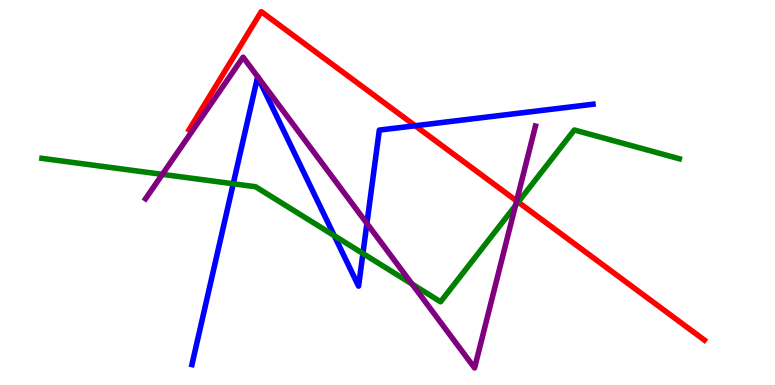[{'lines': ['blue', 'red'], 'intersections': [{'x': 5.36, 'y': 6.73}]}, {'lines': ['green', 'red'], 'intersections': [{'x': 6.69, 'y': 4.75}]}, {'lines': ['purple', 'red'], 'intersections': [{'x': 6.67, 'y': 4.78}]}, {'lines': ['blue', 'green'], 'intersections': [{'x': 3.01, 'y': 5.23}, {'x': 4.31, 'y': 3.88}, {'x': 4.68, 'y': 3.42}]}, {'lines': ['blue', 'purple'], 'intersections': [{'x': 4.73, 'y': 4.2}]}, {'lines': ['green', 'purple'], 'intersections': [{'x': 2.09, 'y': 5.47}, {'x': 5.32, 'y': 2.62}, {'x': 6.65, 'y': 4.66}]}]